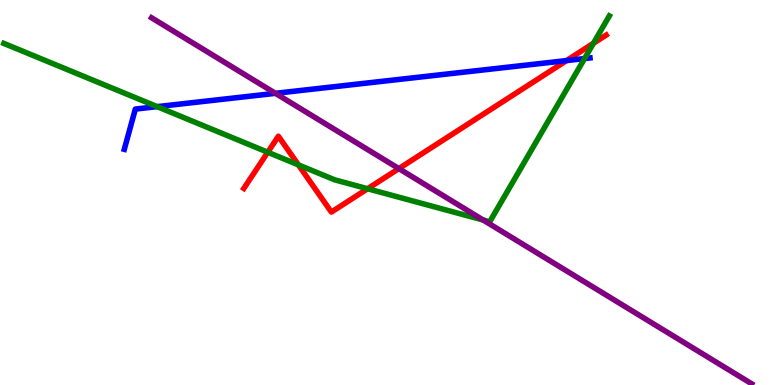[{'lines': ['blue', 'red'], 'intersections': [{'x': 7.31, 'y': 8.43}]}, {'lines': ['green', 'red'], 'intersections': [{'x': 3.46, 'y': 6.05}, {'x': 3.85, 'y': 5.72}, {'x': 4.74, 'y': 5.1}, {'x': 7.66, 'y': 8.88}]}, {'lines': ['purple', 'red'], 'intersections': [{'x': 5.15, 'y': 5.62}]}, {'lines': ['blue', 'green'], 'intersections': [{'x': 2.03, 'y': 7.23}, {'x': 7.54, 'y': 8.48}]}, {'lines': ['blue', 'purple'], 'intersections': [{'x': 3.55, 'y': 7.58}]}, {'lines': ['green', 'purple'], 'intersections': [{'x': 6.23, 'y': 4.28}]}]